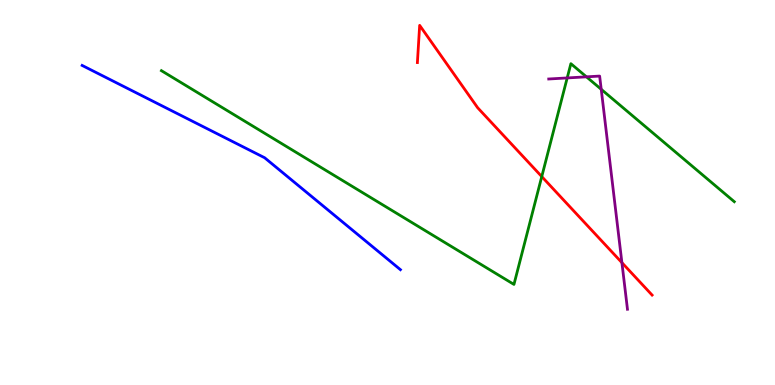[{'lines': ['blue', 'red'], 'intersections': []}, {'lines': ['green', 'red'], 'intersections': [{'x': 6.99, 'y': 5.41}]}, {'lines': ['purple', 'red'], 'intersections': [{'x': 8.02, 'y': 3.18}]}, {'lines': ['blue', 'green'], 'intersections': []}, {'lines': ['blue', 'purple'], 'intersections': []}, {'lines': ['green', 'purple'], 'intersections': [{'x': 7.32, 'y': 7.98}, {'x': 7.57, 'y': 8.0}, {'x': 7.76, 'y': 7.68}]}]